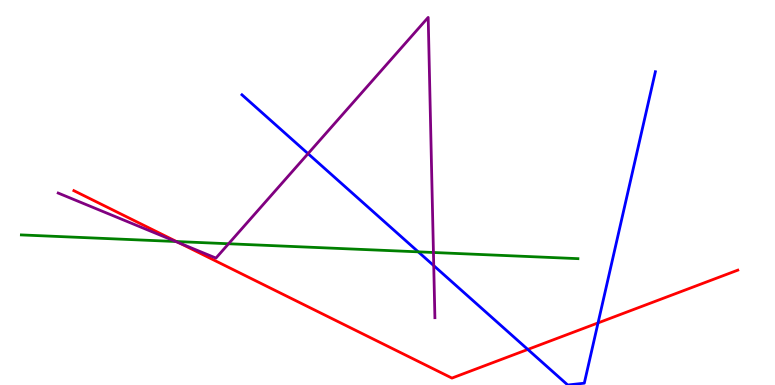[{'lines': ['blue', 'red'], 'intersections': [{'x': 6.81, 'y': 0.924}, {'x': 7.72, 'y': 1.61}]}, {'lines': ['green', 'red'], 'intersections': [{'x': 2.28, 'y': 3.73}]}, {'lines': ['purple', 'red'], 'intersections': [{'x': 2.32, 'y': 3.68}]}, {'lines': ['blue', 'green'], 'intersections': [{'x': 5.4, 'y': 3.46}]}, {'lines': ['blue', 'purple'], 'intersections': [{'x': 3.97, 'y': 6.01}, {'x': 5.6, 'y': 3.1}]}, {'lines': ['green', 'purple'], 'intersections': [{'x': 2.27, 'y': 3.73}, {'x': 2.95, 'y': 3.67}, {'x': 5.59, 'y': 3.44}]}]